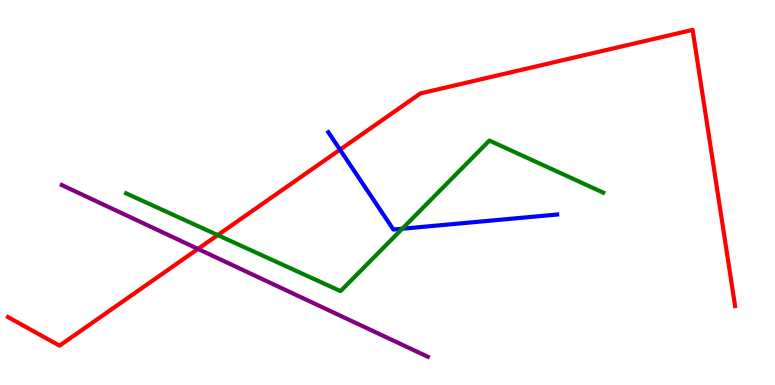[{'lines': ['blue', 'red'], 'intersections': [{'x': 4.39, 'y': 6.11}]}, {'lines': ['green', 'red'], 'intersections': [{'x': 2.81, 'y': 3.89}]}, {'lines': ['purple', 'red'], 'intersections': [{'x': 2.55, 'y': 3.53}]}, {'lines': ['blue', 'green'], 'intersections': [{'x': 5.19, 'y': 4.06}]}, {'lines': ['blue', 'purple'], 'intersections': []}, {'lines': ['green', 'purple'], 'intersections': []}]